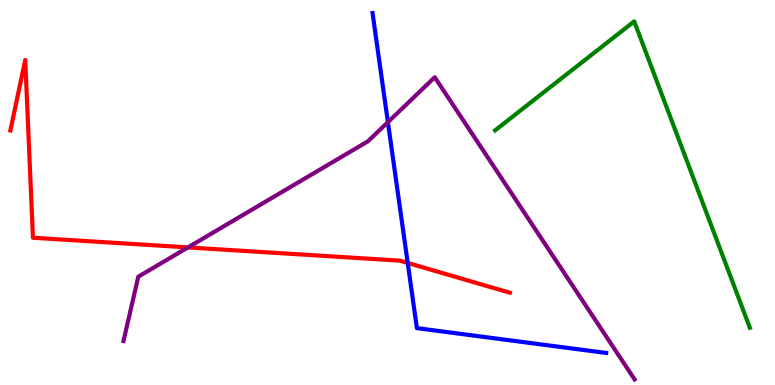[{'lines': ['blue', 'red'], 'intersections': [{'x': 5.26, 'y': 3.17}]}, {'lines': ['green', 'red'], 'intersections': []}, {'lines': ['purple', 'red'], 'intersections': [{'x': 2.43, 'y': 3.57}]}, {'lines': ['blue', 'green'], 'intersections': []}, {'lines': ['blue', 'purple'], 'intersections': [{'x': 5.01, 'y': 6.83}]}, {'lines': ['green', 'purple'], 'intersections': []}]